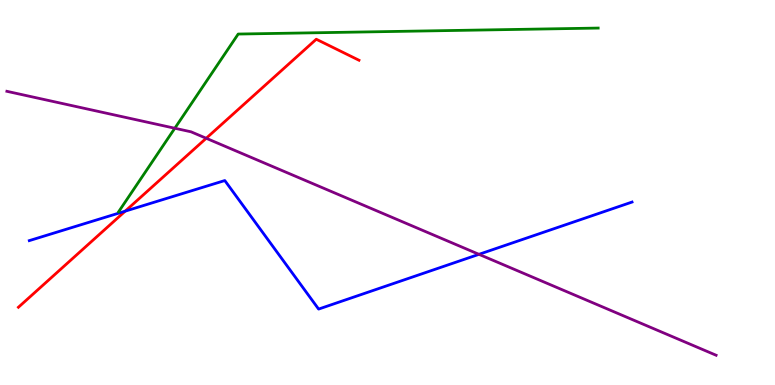[{'lines': ['blue', 'red'], 'intersections': [{'x': 1.62, 'y': 4.52}]}, {'lines': ['green', 'red'], 'intersections': []}, {'lines': ['purple', 'red'], 'intersections': [{'x': 2.66, 'y': 6.41}]}, {'lines': ['blue', 'green'], 'intersections': []}, {'lines': ['blue', 'purple'], 'intersections': [{'x': 6.18, 'y': 3.39}]}, {'lines': ['green', 'purple'], 'intersections': [{'x': 2.26, 'y': 6.67}]}]